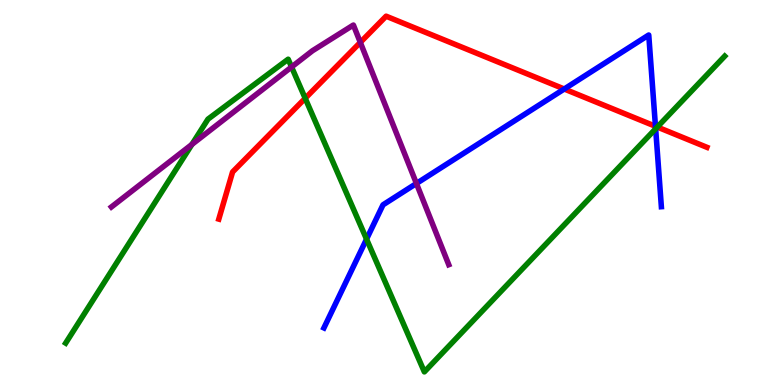[{'lines': ['blue', 'red'], 'intersections': [{'x': 7.28, 'y': 7.69}, {'x': 8.46, 'y': 6.72}]}, {'lines': ['green', 'red'], 'intersections': [{'x': 3.94, 'y': 7.45}, {'x': 8.48, 'y': 6.7}]}, {'lines': ['purple', 'red'], 'intersections': [{'x': 4.65, 'y': 8.9}]}, {'lines': ['blue', 'green'], 'intersections': [{'x': 4.73, 'y': 3.79}, {'x': 8.46, 'y': 6.66}]}, {'lines': ['blue', 'purple'], 'intersections': [{'x': 5.37, 'y': 5.23}]}, {'lines': ['green', 'purple'], 'intersections': [{'x': 2.48, 'y': 6.25}, {'x': 3.76, 'y': 8.26}]}]